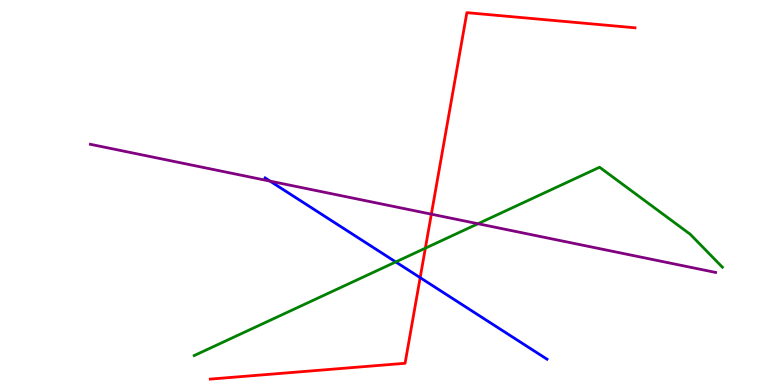[{'lines': ['blue', 'red'], 'intersections': [{'x': 5.42, 'y': 2.79}]}, {'lines': ['green', 'red'], 'intersections': [{'x': 5.49, 'y': 3.55}]}, {'lines': ['purple', 'red'], 'intersections': [{'x': 5.57, 'y': 4.44}]}, {'lines': ['blue', 'green'], 'intersections': [{'x': 5.11, 'y': 3.2}]}, {'lines': ['blue', 'purple'], 'intersections': [{'x': 3.48, 'y': 5.3}]}, {'lines': ['green', 'purple'], 'intersections': [{'x': 6.17, 'y': 4.19}]}]